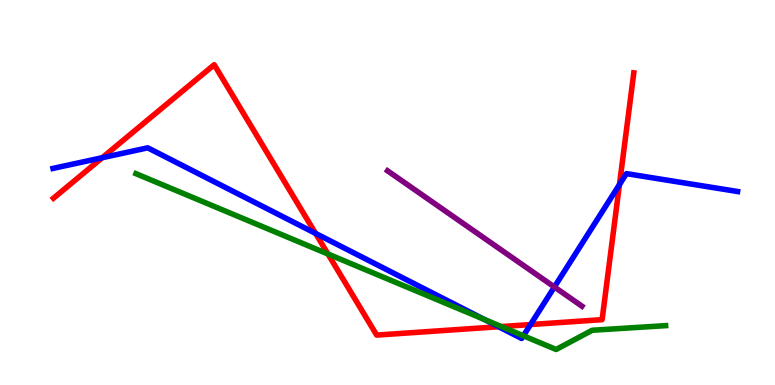[{'lines': ['blue', 'red'], 'intersections': [{'x': 1.32, 'y': 5.9}, {'x': 4.07, 'y': 3.94}, {'x': 6.43, 'y': 1.51}, {'x': 6.85, 'y': 1.57}, {'x': 7.99, 'y': 5.21}]}, {'lines': ['green', 'red'], 'intersections': [{'x': 4.23, 'y': 3.4}, {'x': 6.47, 'y': 1.52}]}, {'lines': ['purple', 'red'], 'intersections': []}, {'lines': ['blue', 'green'], 'intersections': [{'x': 6.25, 'y': 1.7}, {'x': 6.75, 'y': 1.28}]}, {'lines': ['blue', 'purple'], 'intersections': [{'x': 7.15, 'y': 2.55}]}, {'lines': ['green', 'purple'], 'intersections': []}]